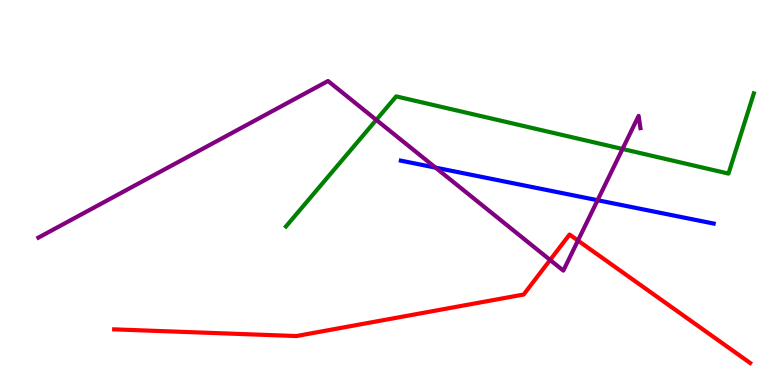[{'lines': ['blue', 'red'], 'intersections': []}, {'lines': ['green', 'red'], 'intersections': []}, {'lines': ['purple', 'red'], 'intersections': [{'x': 7.1, 'y': 3.25}, {'x': 7.46, 'y': 3.75}]}, {'lines': ['blue', 'green'], 'intersections': []}, {'lines': ['blue', 'purple'], 'intersections': [{'x': 5.62, 'y': 5.65}, {'x': 7.71, 'y': 4.8}]}, {'lines': ['green', 'purple'], 'intersections': [{'x': 4.86, 'y': 6.89}, {'x': 8.03, 'y': 6.13}]}]